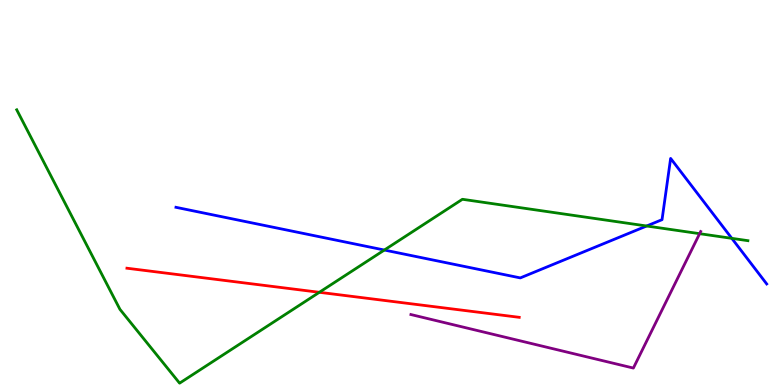[{'lines': ['blue', 'red'], 'intersections': []}, {'lines': ['green', 'red'], 'intersections': [{'x': 4.12, 'y': 2.41}]}, {'lines': ['purple', 'red'], 'intersections': []}, {'lines': ['blue', 'green'], 'intersections': [{'x': 4.96, 'y': 3.51}, {'x': 8.34, 'y': 4.13}, {'x': 9.44, 'y': 3.81}]}, {'lines': ['blue', 'purple'], 'intersections': []}, {'lines': ['green', 'purple'], 'intersections': [{'x': 9.03, 'y': 3.93}]}]